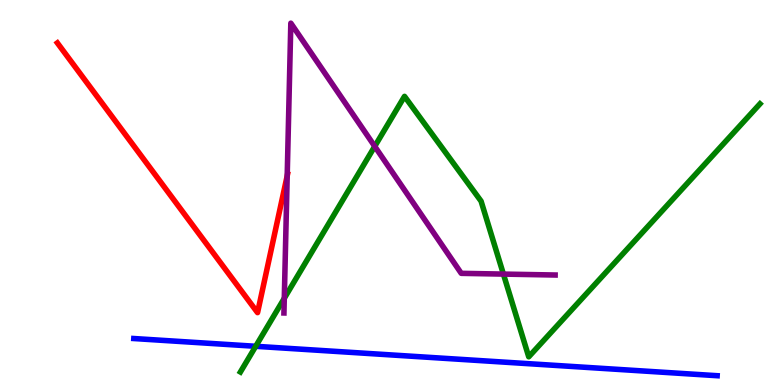[{'lines': ['blue', 'red'], 'intersections': []}, {'lines': ['green', 'red'], 'intersections': []}, {'lines': ['purple', 'red'], 'intersections': [{'x': 3.71, 'y': 5.43}]}, {'lines': ['blue', 'green'], 'intersections': [{'x': 3.3, 'y': 1.01}]}, {'lines': ['blue', 'purple'], 'intersections': []}, {'lines': ['green', 'purple'], 'intersections': [{'x': 3.67, 'y': 2.25}, {'x': 4.84, 'y': 6.2}, {'x': 6.5, 'y': 2.88}]}]